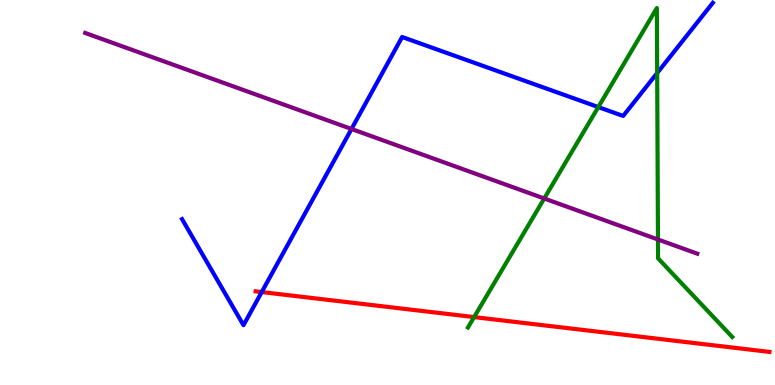[{'lines': ['blue', 'red'], 'intersections': [{'x': 3.38, 'y': 2.41}]}, {'lines': ['green', 'red'], 'intersections': [{'x': 6.12, 'y': 1.76}]}, {'lines': ['purple', 'red'], 'intersections': []}, {'lines': ['blue', 'green'], 'intersections': [{'x': 7.72, 'y': 7.22}, {'x': 8.48, 'y': 8.1}]}, {'lines': ['blue', 'purple'], 'intersections': [{'x': 4.54, 'y': 6.65}]}, {'lines': ['green', 'purple'], 'intersections': [{'x': 7.02, 'y': 4.84}, {'x': 8.49, 'y': 3.78}]}]